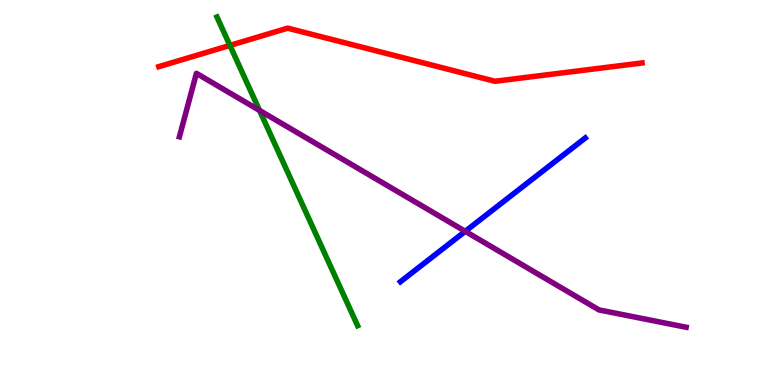[{'lines': ['blue', 'red'], 'intersections': []}, {'lines': ['green', 'red'], 'intersections': [{'x': 2.97, 'y': 8.82}]}, {'lines': ['purple', 'red'], 'intersections': []}, {'lines': ['blue', 'green'], 'intersections': []}, {'lines': ['blue', 'purple'], 'intersections': [{'x': 6.0, 'y': 3.99}]}, {'lines': ['green', 'purple'], 'intersections': [{'x': 3.35, 'y': 7.13}]}]